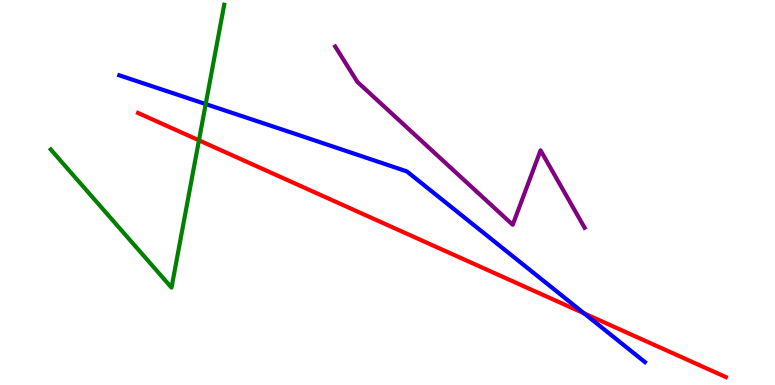[{'lines': ['blue', 'red'], 'intersections': [{'x': 7.54, 'y': 1.86}]}, {'lines': ['green', 'red'], 'intersections': [{'x': 2.57, 'y': 6.36}]}, {'lines': ['purple', 'red'], 'intersections': []}, {'lines': ['blue', 'green'], 'intersections': [{'x': 2.65, 'y': 7.3}]}, {'lines': ['blue', 'purple'], 'intersections': []}, {'lines': ['green', 'purple'], 'intersections': []}]